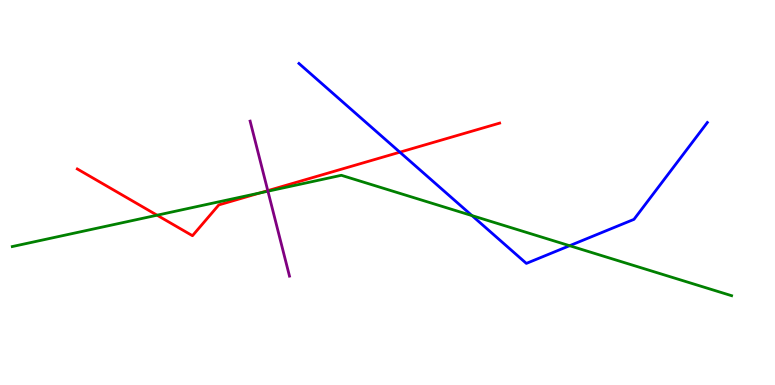[{'lines': ['blue', 'red'], 'intersections': [{'x': 5.16, 'y': 6.05}]}, {'lines': ['green', 'red'], 'intersections': [{'x': 2.03, 'y': 4.41}, {'x': 3.36, 'y': 4.99}]}, {'lines': ['purple', 'red'], 'intersections': [{'x': 3.46, 'y': 5.05}]}, {'lines': ['blue', 'green'], 'intersections': [{'x': 6.09, 'y': 4.4}, {'x': 7.35, 'y': 3.62}]}, {'lines': ['blue', 'purple'], 'intersections': []}, {'lines': ['green', 'purple'], 'intersections': [{'x': 3.46, 'y': 5.03}]}]